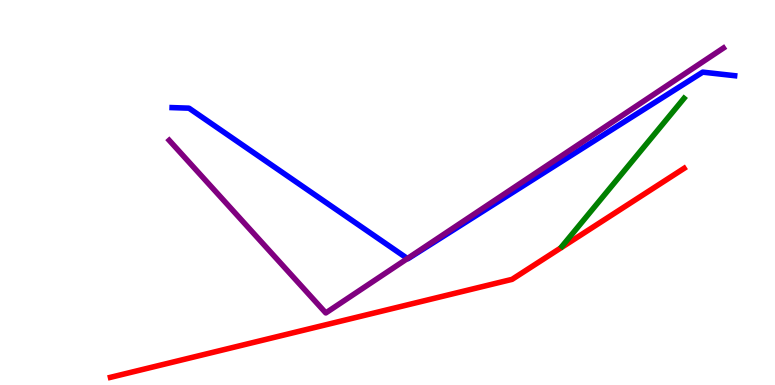[{'lines': ['blue', 'red'], 'intersections': []}, {'lines': ['green', 'red'], 'intersections': []}, {'lines': ['purple', 'red'], 'intersections': []}, {'lines': ['blue', 'green'], 'intersections': []}, {'lines': ['blue', 'purple'], 'intersections': [{'x': 5.26, 'y': 3.28}]}, {'lines': ['green', 'purple'], 'intersections': []}]